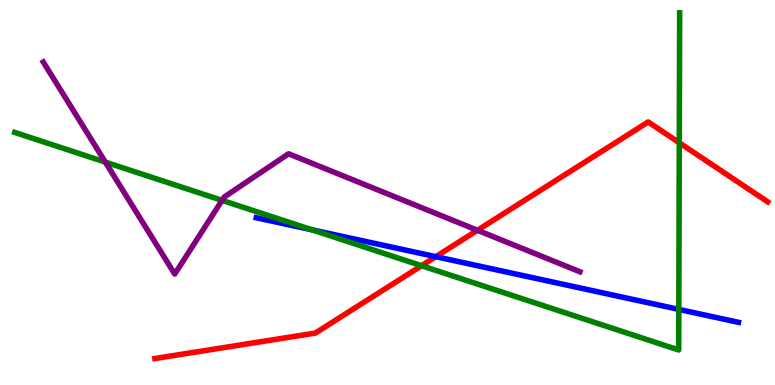[{'lines': ['blue', 'red'], 'intersections': [{'x': 5.62, 'y': 3.33}]}, {'lines': ['green', 'red'], 'intersections': [{'x': 5.44, 'y': 3.1}, {'x': 8.76, 'y': 6.29}]}, {'lines': ['purple', 'red'], 'intersections': [{'x': 6.16, 'y': 4.02}]}, {'lines': ['blue', 'green'], 'intersections': [{'x': 4.02, 'y': 4.03}, {'x': 8.76, 'y': 1.96}]}, {'lines': ['blue', 'purple'], 'intersections': []}, {'lines': ['green', 'purple'], 'intersections': [{'x': 1.36, 'y': 5.79}, {'x': 2.87, 'y': 4.8}]}]